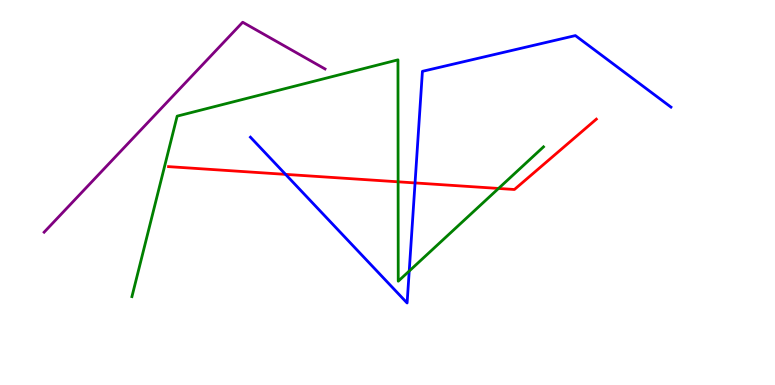[{'lines': ['blue', 'red'], 'intersections': [{'x': 3.68, 'y': 5.47}, {'x': 5.36, 'y': 5.25}]}, {'lines': ['green', 'red'], 'intersections': [{'x': 5.14, 'y': 5.28}, {'x': 6.43, 'y': 5.11}]}, {'lines': ['purple', 'red'], 'intersections': []}, {'lines': ['blue', 'green'], 'intersections': [{'x': 5.28, 'y': 2.96}]}, {'lines': ['blue', 'purple'], 'intersections': []}, {'lines': ['green', 'purple'], 'intersections': []}]